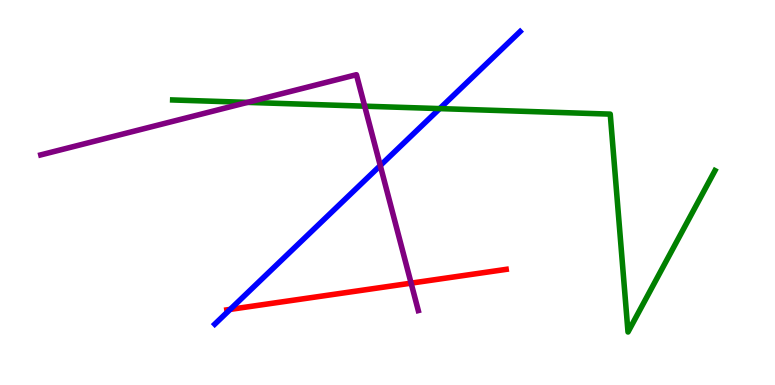[{'lines': ['blue', 'red'], 'intersections': [{'x': 2.97, 'y': 1.96}]}, {'lines': ['green', 'red'], 'intersections': []}, {'lines': ['purple', 'red'], 'intersections': [{'x': 5.3, 'y': 2.65}]}, {'lines': ['blue', 'green'], 'intersections': [{'x': 5.67, 'y': 7.18}]}, {'lines': ['blue', 'purple'], 'intersections': [{'x': 4.91, 'y': 5.7}]}, {'lines': ['green', 'purple'], 'intersections': [{'x': 3.19, 'y': 7.34}, {'x': 4.71, 'y': 7.24}]}]